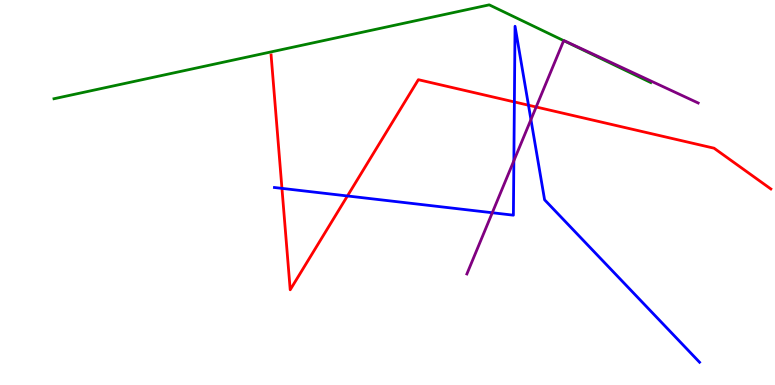[{'lines': ['blue', 'red'], 'intersections': [{'x': 3.64, 'y': 5.11}, {'x': 4.48, 'y': 4.91}, {'x': 6.64, 'y': 7.35}, {'x': 6.82, 'y': 7.27}]}, {'lines': ['green', 'red'], 'intersections': []}, {'lines': ['purple', 'red'], 'intersections': [{'x': 6.92, 'y': 7.22}]}, {'lines': ['blue', 'green'], 'intersections': []}, {'lines': ['blue', 'purple'], 'intersections': [{'x': 6.35, 'y': 4.47}, {'x': 6.63, 'y': 5.82}, {'x': 6.85, 'y': 6.89}]}, {'lines': ['green', 'purple'], 'intersections': [{'x': 7.27, 'y': 8.94}]}]